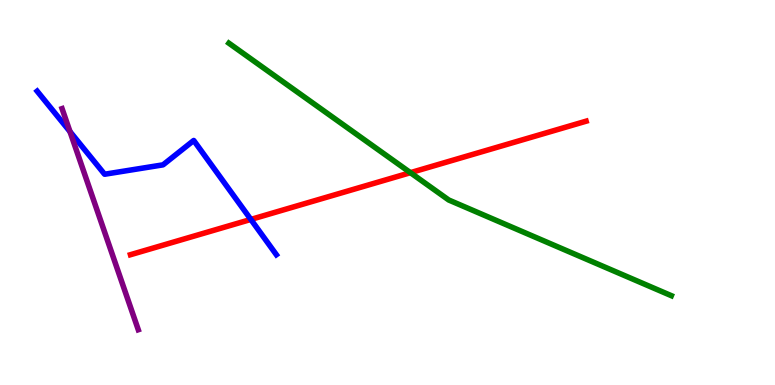[{'lines': ['blue', 'red'], 'intersections': [{'x': 3.24, 'y': 4.3}]}, {'lines': ['green', 'red'], 'intersections': [{'x': 5.3, 'y': 5.51}]}, {'lines': ['purple', 'red'], 'intersections': []}, {'lines': ['blue', 'green'], 'intersections': []}, {'lines': ['blue', 'purple'], 'intersections': [{'x': 0.903, 'y': 6.58}]}, {'lines': ['green', 'purple'], 'intersections': []}]